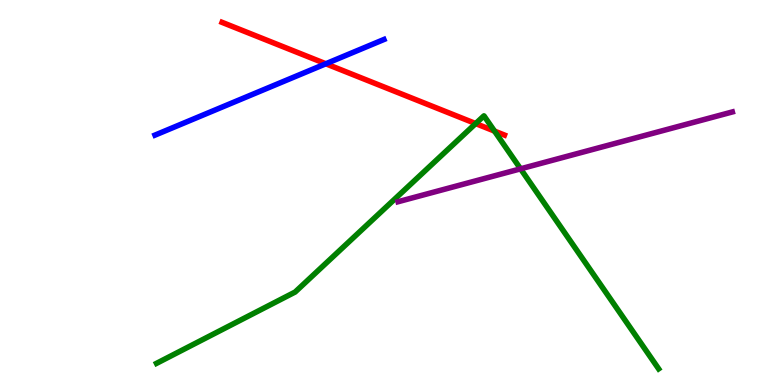[{'lines': ['blue', 'red'], 'intersections': [{'x': 4.2, 'y': 8.34}]}, {'lines': ['green', 'red'], 'intersections': [{'x': 6.14, 'y': 6.79}, {'x': 6.38, 'y': 6.6}]}, {'lines': ['purple', 'red'], 'intersections': []}, {'lines': ['blue', 'green'], 'intersections': []}, {'lines': ['blue', 'purple'], 'intersections': []}, {'lines': ['green', 'purple'], 'intersections': [{'x': 6.72, 'y': 5.61}]}]